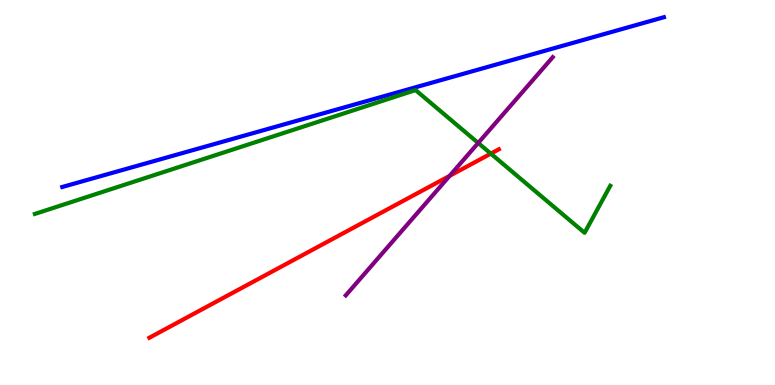[{'lines': ['blue', 'red'], 'intersections': []}, {'lines': ['green', 'red'], 'intersections': [{'x': 6.33, 'y': 6.01}]}, {'lines': ['purple', 'red'], 'intersections': [{'x': 5.8, 'y': 5.43}]}, {'lines': ['blue', 'green'], 'intersections': []}, {'lines': ['blue', 'purple'], 'intersections': []}, {'lines': ['green', 'purple'], 'intersections': [{'x': 6.17, 'y': 6.29}]}]